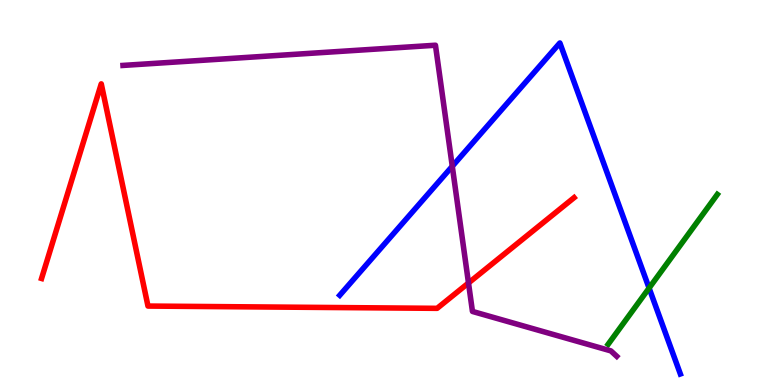[{'lines': ['blue', 'red'], 'intersections': []}, {'lines': ['green', 'red'], 'intersections': []}, {'lines': ['purple', 'red'], 'intersections': [{'x': 6.05, 'y': 2.65}]}, {'lines': ['blue', 'green'], 'intersections': [{'x': 8.38, 'y': 2.52}]}, {'lines': ['blue', 'purple'], 'intersections': [{'x': 5.84, 'y': 5.68}]}, {'lines': ['green', 'purple'], 'intersections': []}]